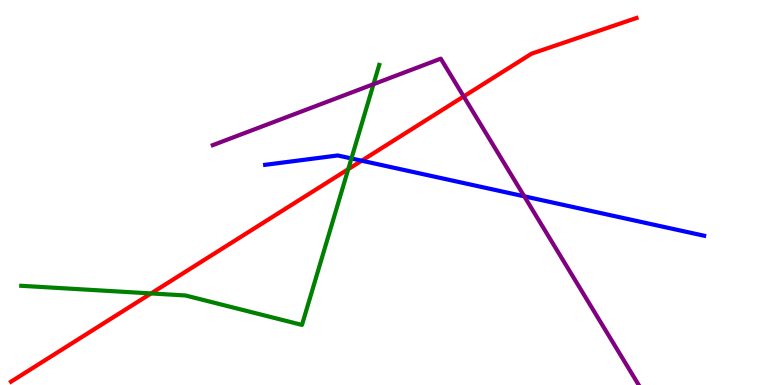[{'lines': ['blue', 'red'], 'intersections': [{'x': 4.67, 'y': 5.83}]}, {'lines': ['green', 'red'], 'intersections': [{'x': 1.95, 'y': 2.38}, {'x': 4.49, 'y': 5.61}]}, {'lines': ['purple', 'red'], 'intersections': [{'x': 5.98, 'y': 7.49}]}, {'lines': ['blue', 'green'], 'intersections': [{'x': 4.53, 'y': 5.88}]}, {'lines': ['blue', 'purple'], 'intersections': [{'x': 6.76, 'y': 4.9}]}, {'lines': ['green', 'purple'], 'intersections': [{'x': 4.82, 'y': 7.81}]}]